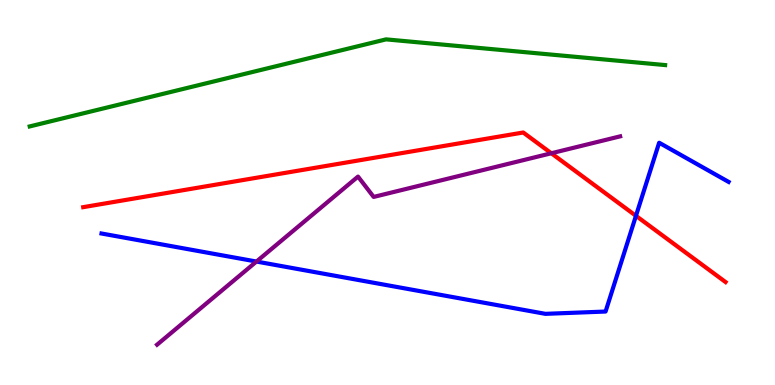[{'lines': ['blue', 'red'], 'intersections': [{'x': 8.21, 'y': 4.39}]}, {'lines': ['green', 'red'], 'intersections': []}, {'lines': ['purple', 'red'], 'intersections': [{'x': 7.11, 'y': 6.02}]}, {'lines': ['blue', 'green'], 'intersections': []}, {'lines': ['blue', 'purple'], 'intersections': [{'x': 3.31, 'y': 3.21}]}, {'lines': ['green', 'purple'], 'intersections': []}]